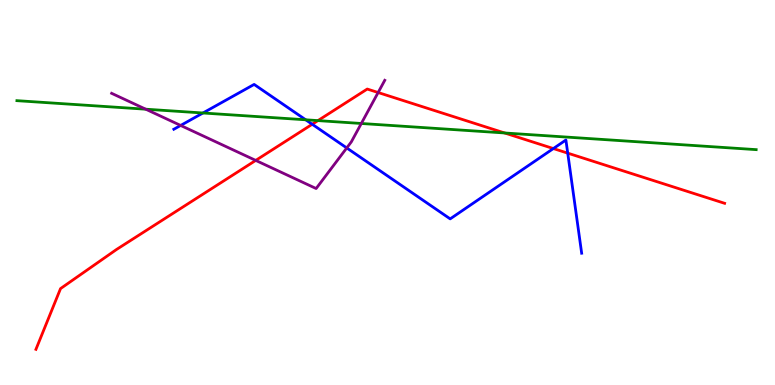[{'lines': ['blue', 'red'], 'intersections': [{'x': 4.03, 'y': 6.77}, {'x': 7.14, 'y': 6.14}, {'x': 7.33, 'y': 6.02}]}, {'lines': ['green', 'red'], 'intersections': [{'x': 4.1, 'y': 6.87}, {'x': 6.51, 'y': 6.55}]}, {'lines': ['purple', 'red'], 'intersections': [{'x': 3.3, 'y': 5.83}, {'x': 4.88, 'y': 7.6}]}, {'lines': ['blue', 'green'], 'intersections': [{'x': 2.62, 'y': 7.07}, {'x': 3.94, 'y': 6.89}]}, {'lines': ['blue', 'purple'], 'intersections': [{'x': 2.33, 'y': 6.74}, {'x': 4.47, 'y': 6.16}]}, {'lines': ['green', 'purple'], 'intersections': [{'x': 1.88, 'y': 7.16}, {'x': 4.66, 'y': 6.79}]}]